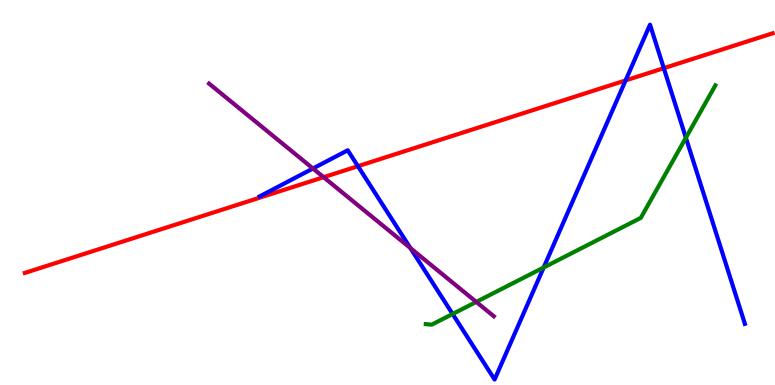[{'lines': ['blue', 'red'], 'intersections': [{'x': 4.62, 'y': 5.68}, {'x': 8.07, 'y': 7.91}, {'x': 8.57, 'y': 8.23}]}, {'lines': ['green', 'red'], 'intersections': []}, {'lines': ['purple', 'red'], 'intersections': [{'x': 4.18, 'y': 5.4}]}, {'lines': ['blue', 'green'], 'intersections': [{'x': 5.84, 'y': 1.84}, {'x': 7.02, 'y': 3.05}, {'x': 8.85, 'y': 6.42}]}, {'lines': ['blue', 'purple'], 'intersections': [{'x': 4.04, 'y': 5.62}, {'x': 5.3, 'y': 3.56}]}, {'lines': ['green', 'purple'], 'intersections': [{'x': 6.15, 'y': 2.16}]}]